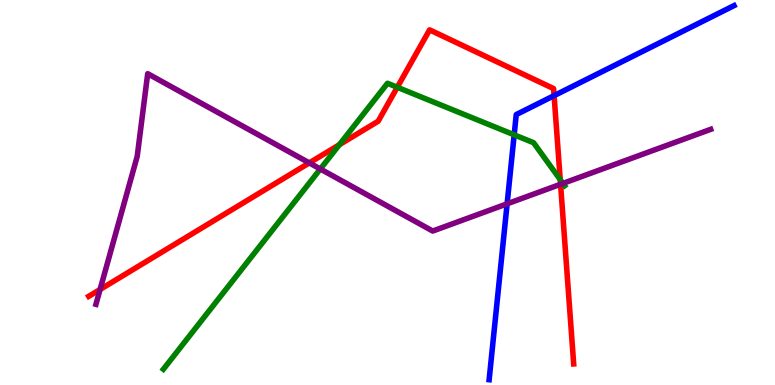[{'lines': ['blue', 'red'], 'intersections': [{'x': 7.15, 'y': 7.52}]}, {'lines': ['green', 'red'], 'intersections': [{'x': 4.38, 'y': 6.24}, {'x': 5.13, 'y': 7.73}, {'x': 7.23, 'y': 5.33}]}, {'lines': ['purple', 'red'], 'intersections': [{'x': 1.29, 'y': 2.48}, {'x': 3.99, 'y': 5.77}, {'x': 7.23, 'y': 5.21}]}, {'lines': ['blue', 'green'], 'intersections': [{'x': 6.63, 'y': 6.5}]}, {'lines': ['blue', 'purple'], 'intersections': [{'x': 6.54, 'y': 4.71}]}, {'lines': ['green', 'purple'], 'intersections': [{'x': 4.13, 'y': 5.61}, {'x': 7.26, 'y': 5.24}]}]